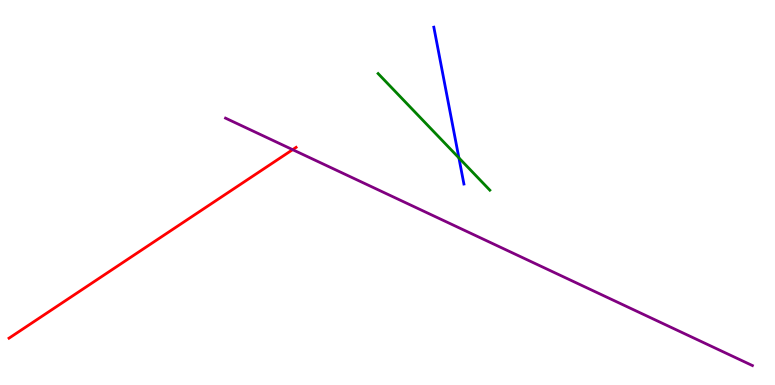[{'lines': ['blue', 'red'], 'intersections': []}, {'lines': ['green', 'red'], 'intersections': []}, {'lines': ['purple', 'red'], 'intersections': [{'x': 3.78, 'y': 6.11}]}, {'lines': ['blue', 'green'], 'intersections': [{'x': 5.92, 'y': 5.9}]}, {'lines': ['blue', 'purple'], 'intersections': []}, {'lines': ['green', 'purple'], 'intersections': []}]